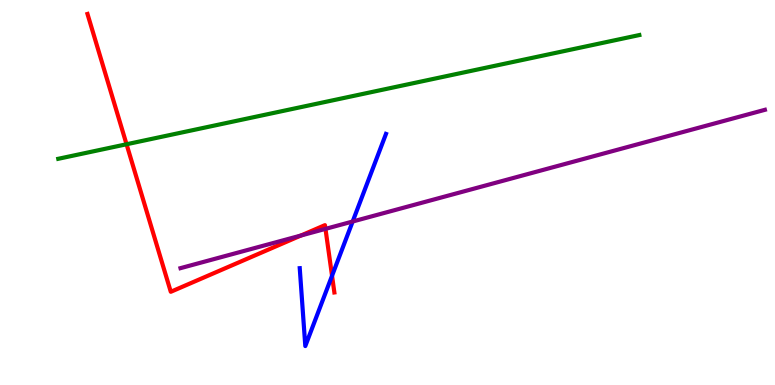[{'lines': ['blue', 'red'], 'intersections': [{'x': 4.28, 'y': 2.84}]}, {'lines': ['green', 'red'], 'intersections': [{'x': 1.63, 'y': 6.25}]}, {'lines': ['purple', 'red'], 'intersections': [{'x': 3.88, 'y': 3.88}, {'x': 4.2, 'y': 4.06}]}, {'lines': ['blue', 'green'], 'intersections': []}, {'lines': ['blue', 'purple'], 'intersections': [{'x': 4.55, 'y': 4.25}]}, {'lines': ['green', 'purple'], 'intersections': []}]